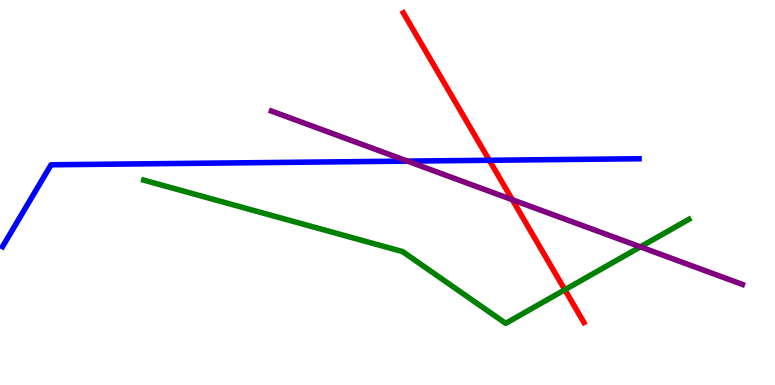[{'lines': ['blue', 'red'], 'intersections': [{'x': 6.31, 'y': 5.84}]}, {'lines': ['green', 'red'], 'intersections': [{'x': 7.29, 'y': 2.47}]}, {'lines': ['purple', 'red'], 'intersections': [{'x': 6.61, 'y': 4.81}]}, {'lines': ['blue', 'green'], 'intersections': []}, {'lines': ['blue', 'purple'], 'intersections': [{'x': 5.26, 'y': 5.82}]}, {'lines': ['green', 'purple'], 'intersections': [{'x': 8.26, 'y': 3.59}]}]